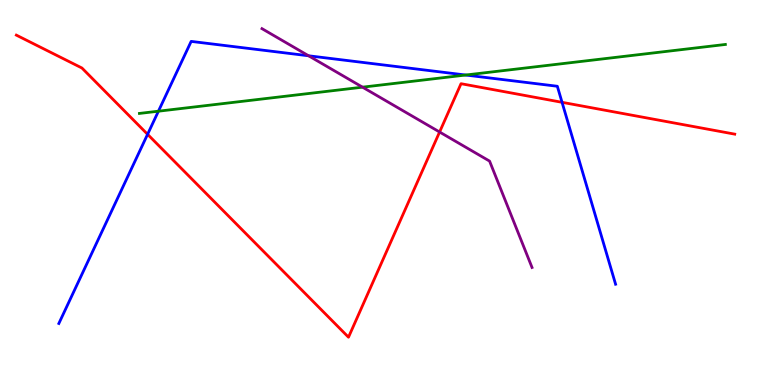[{'lines': ['blue', 'red'], 'intersections': [{'x': 1.9, 'y': 6.51}, {'x': 7.25, 'y': 7.34}]}, {'lines': ['green', 'red'], 'intersections': []}, {'lines': ['purple', 'red'], 'intersections': [{'x': 5.67, 'y': 6.57}]}, {'lines': ['blue', 'green'], 'intersections': [{'x': 2.04, 'y': 7.11}, {'x': 6.01, 'y': 8.05}]}, {'lines': ['blue', 'purple'], 'intersections': [{'x': 3.98, 'y': 8.55}]}, {'lines': ['green', 'purple'], 'intersections': [{'x': 4.68, 'y': 7.74}]}]